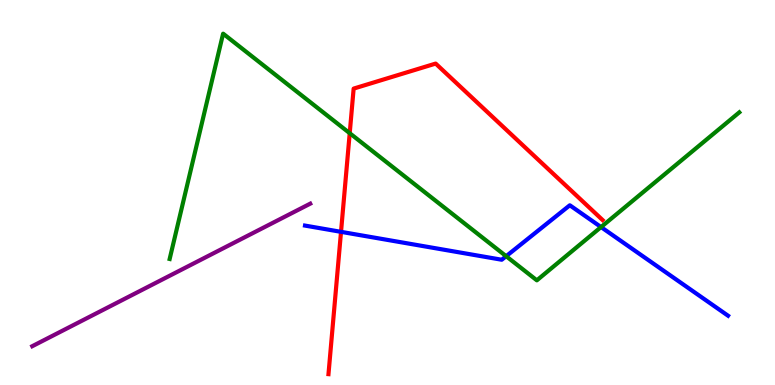[{'lines': ['blue', 'red'], 'intersections': [{'x': 4.4, 'y': 3.98}]}, {'lines': ['green', 'red'], 'intersections': [{'x': 4.51, 'y': 6.54}]}, {'lines': ['purple', 'red'], 'intersections': []}, {'lines': ['blue', 'green'], 'intersections': [{'x': 6.53, 'y': 3.35}, {'x': 7.76, 'y': 4.1}]}, {'lines': ['blue', 'purple'], 'intersections': []}, {'lines': ['green', 'purple'], 'intersections': []}]